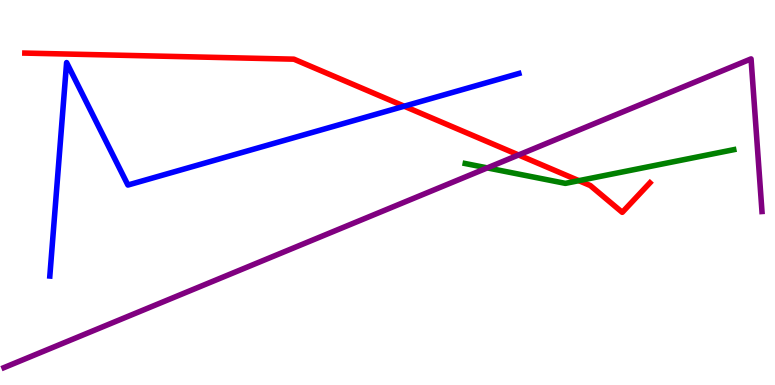[{'lines': ['blue', 'red'], 'intersections': [{'x': 5.22, 'y': 7.24}]}, {'lines': ['green', 'red'], 'intersections': [{'x': 7.47, 'y': 5.31}]}, {'lines': ['purple', 'red'], 'intersections': [{'x': 6.69, 'y': 5.97}]}, {'lines': ['blue', 'green'], 'intersections': []}, {'lines': ['blue', 'purple'], 'intersections': []}, {'lines': ['green', 'purple'], 'intersections': [{'x': 6.29, 'y': 5.64}]}]